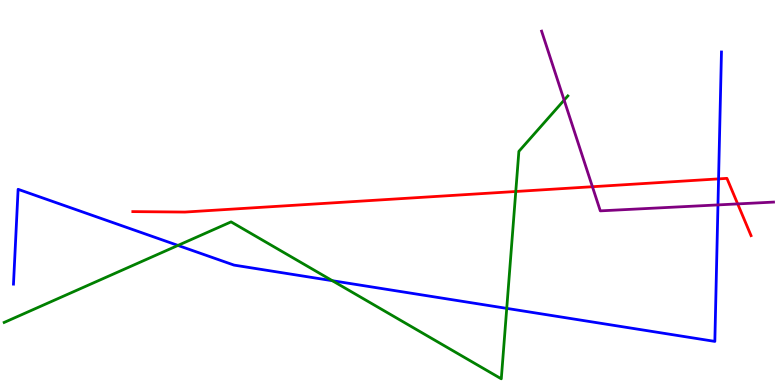[{'lines': ['blue', 'red'], 'intersections': [{'x': 9.27, 'y': 5.35}]}, {'lines': ['green', 'red'], 'intersections': [{'x': 6.66, 'y': 5.03}]}, {'lines': ['purple', 'red'], 'intersections': [{'x': 7.64, 'y': 5.15}, {'x': 9.52, 'y': 4.7}]}, {'lines': ['blue', 'green'], 'intersections': [{'x': 2.3, 'y': 3.63}, {'x': 4.29, 'y': 2.71}, {'x': 6.54, 'y': 1.99}]}, {'lines': ['blue', 'purple'], 'intersections': [{'x': 9.26, 'y': 4.68}]}, {'lines': ['green', 'purple'], 'intersections': [{'x': 7.28, 'y': 7.4}]}]